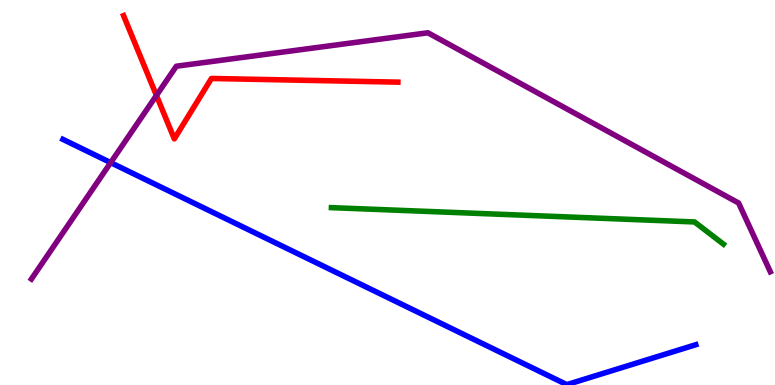[{'lines': ['blue', 'red'], 'intersections': []}, {'lines': ['green', 'red'], 'intersections': []}, {'lines': ['purple', 'red'], 'intersections': [{'x': 2.02, 'y': 7.52}]}, {'lines': ['blue', 'green'], 'intersections': []}, {'lines': ['blue', 'purple'], 'intersections': [{'x': 1.43, 'y': 5.78}]}, {'lines': ['green', 'purple'], 'intersections': []}]